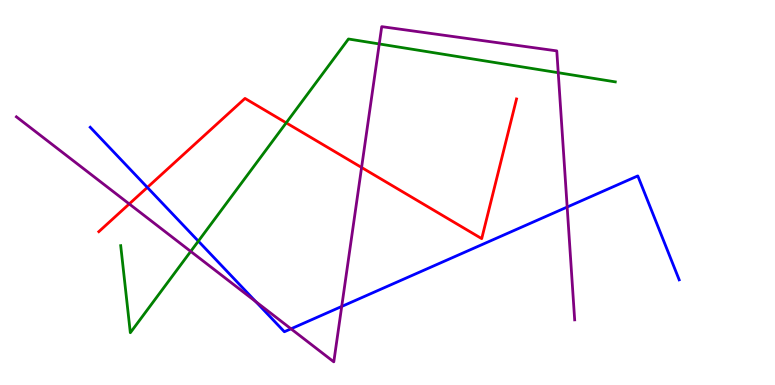[{'lines': ['blue', 'red'], 'intersections': [{'x': 1.9, 'y': 5.13}]}, {'lines': ['green', 'red'], 'intersections': [{'x': 3.69, 'y': 6.81}]}, {'lines': ['purple', 'red'], 'intersections': [{'x': 1.67, 'y': 4.7}, {'x': 4.67, 'y': 5.65}]}, {'lines': ['blue', 'green'], 'intersections': [{'x': 2.56, 'y': 3.74}]}, {'lines': ['blue', 'purple'], 'intersections': [{'x': 3.3, 'y': 2.17}, {'x': 3.75, 'y': 1.46}, {'x': 4.41, 'y': 2.04}, {'x': 7.32, 'y': 4.62}]}, {'lines': ['green', 'purple'], 'intersections': [{'x': 2.46, 'y': 3.47}, {'x': 4.89, 'y': 8.86}, {'x': 7.2, 'y': 8.11}]}]